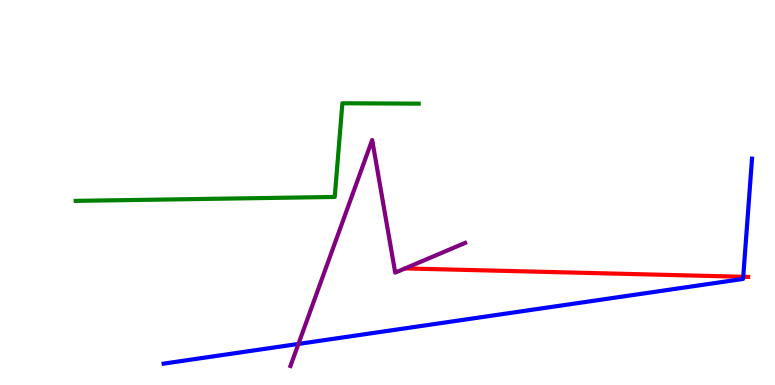[{'lines': ['blue', 'red'], 'intersections': [{'x': 9.59, 'y': 2.81}]}, {'lines': ['green', 'red'], 'intersections': []}, {'lines': ['purple', 'red'], 'intersections': []}, {'lines': ['blue', 'green'], 'intersections': []}, {'lines': ['blue', 'purple'], 'intersections': [{'x': 3.85, 'y': 1.07}]}, {'lines': ['green', 'purple'], 'intersections': []}]